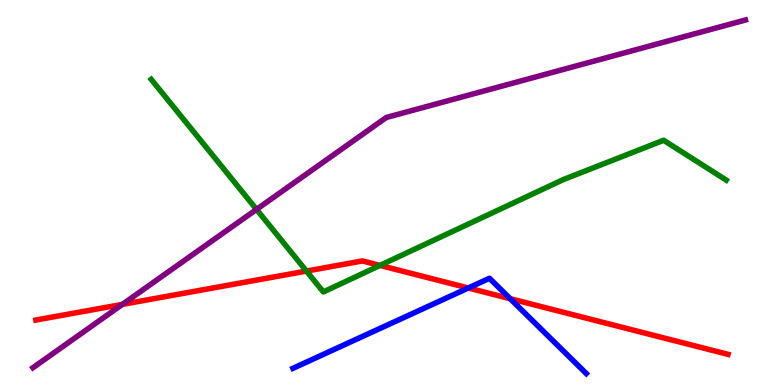[{'lines': ['blue', 'red'], 'intersections': [{'x': 6.04, 'y': 2.52}, {'x': 6.58, 'y': 2.24}]}, {'lines': ['green', 'red'], 'intersections': [{'x': 3.95, 'y': 2.96}, {'x': 4.9, 'y': 3.11}]}, {'lines': ['purple', 'red'], 'intersections': [{'x': 1.58, 'y': 2.09}]}, {'lines': ['blue', 'green'], 'intersections': []}, {'lines': ['blue', 'purple'], 'intersections': []}, {'lines': ['green', 'purple'], 'intersections': [{'x': 3.31, 'y': 4.56}]}]